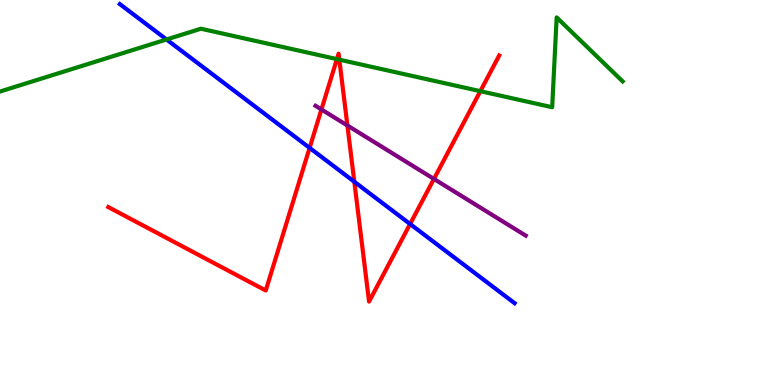[{'lines': ['blue', 'red'], 'intersections': [{'x': 4.0, 'y': 6.16}, {'x': 4.57, 'y': 5.28}, {'x': 5.29, 'y': 4.18}]}, {'lines': ['green', 'red'], 'intersections': [{'x': 4.35, 'y': 8.46}, {'x': 4.38, 'y': 8.45}, {'x': 6.2, 'y': 7.63}]}, {'lines': ['purple', 'red'], 'intersections': [{'x': 4.15, 'y': 7.16}, {'x': 4.48, 'y': 6.74}, {'x': 5.6, 'y': 5.35}]}, {'lines': ['blue', 'green'], 'intersections': [{'x': 2.15, 'y': 8.97}]}, {'lines': ['blue', 'purple'], 'intersections': []}, {'lines': ['green', 'purple'], 'intersections': []}]